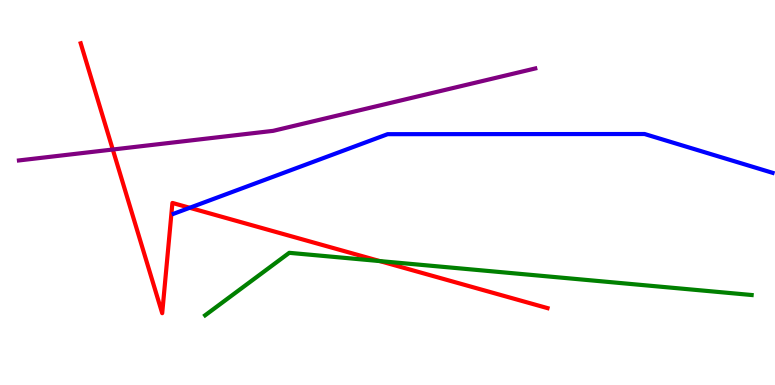[{'lines': ['blue', 'red'], 'intersections': [{'x': 2.45, 'y': 4.6}]}, {'lines': ['green', 'red'], 'intersections': [{'x': 4.9, 'y': 3.22}]}, {'lines': ['purple', 'red'], 'intersections': [{'x': 1.46, 'y': 6.12}]}, {'lines': ['blue', 'green'], 'intersections': []}, {'lines': ['blue', 'purple'], 'intersections': []}, {'lines': ['green', 'purple'], 'intersections': []}]